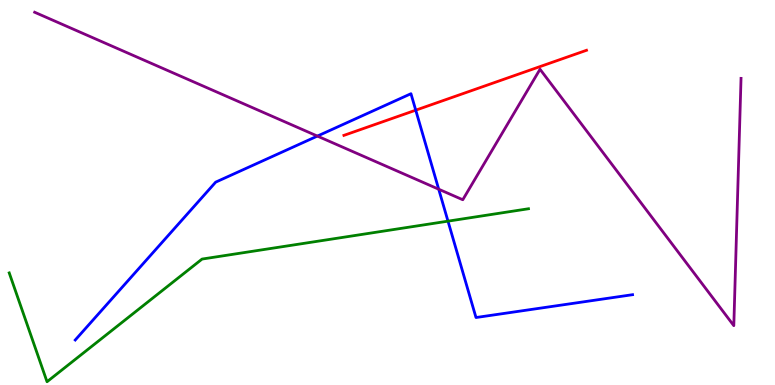[{'lines': ['blue', 'red'], 'intersections': [{'x': 5.36, 'y': 7.14}]}, {'lines': ['green', 'red'], 'intersections': []}, {'lines': ['purple', 'red'], 'intersections': []}, {'lines': ['blue', 'green'], 'intersections': [{'x': 5.78, 'y': 4.26}]}, {'lines': ['blue', 'purple'], 'intersections': [{'x': 4.1, 'y': 6.47}, {'x': 5.66, 'y': 5.09}]}, {'lines': ['green', 'purple'], 'intersections': []}]